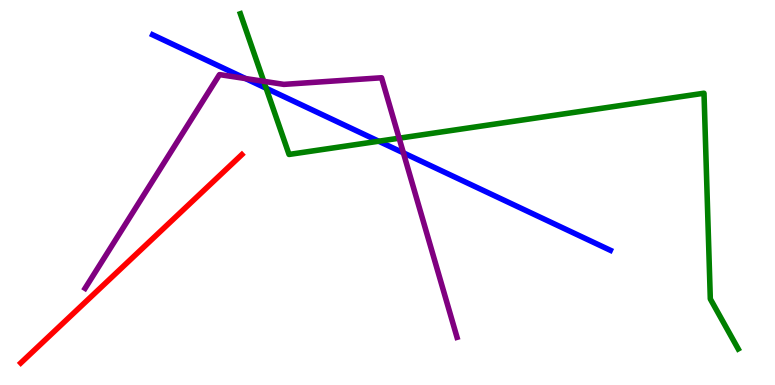[{'lines': ['blue', 'red'], 'intersections': []}, {'lines': ['green', 'red'], 'intersections': []}, {'lines': ['purple', 'red'], 'intersections': []}, {'lines': ['blue', 'green'], 'intersections': [{'x': 3.43, 'y': 7.71}, {'x': 4.89, 'y': 6.33}]}, {'lines': ['blue', 'purple'], 'intersections': [{'x': 3.17, 'y': 7.96}, {'x': 5.21, 'y': 6.03}]}, {'lines': ['green', 'purple'], 'intersections': [{'x': 3.4, 'y': 7.89}, {'x': 5.15, 'y': 6.41}]}]